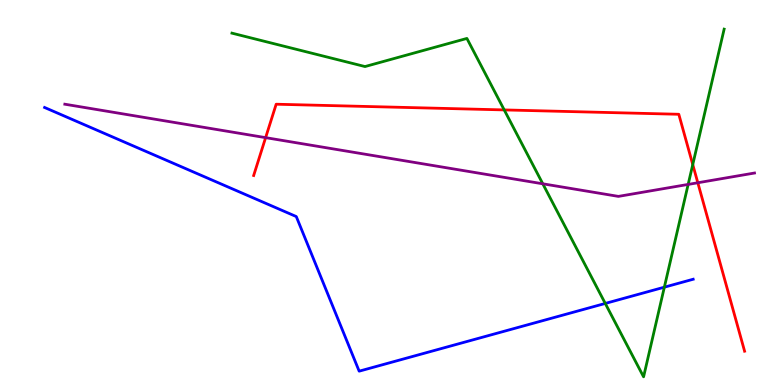[{'lines': ['blue', 'red'], 'intersections': []}, {'lines': ['green', 'red'], 'intersections': [{'x': 6.51, 'y': 7.15}, {'x': 8.94, 'y': 5.73}]}, {'lines': ['purple', 'red'], 'intersections': [{'x': 3.43, 'y': 6.42}, {'x': 9.0, 'y': 5.25}]}, {'lines': ['blue', 'green'], 'intersections': [{'x': 7.81, 'y': 2.12}, {'x': 8.57, 'y': 2.54}]}, {'lines': ['blue', 'purple'], 'intersections': []}, {'lines': ['green', 'purple'], 'intersections': [{'x': 7.0, 'y': 5.23}, {'x': 8.88, 'y': 5.21}]}]